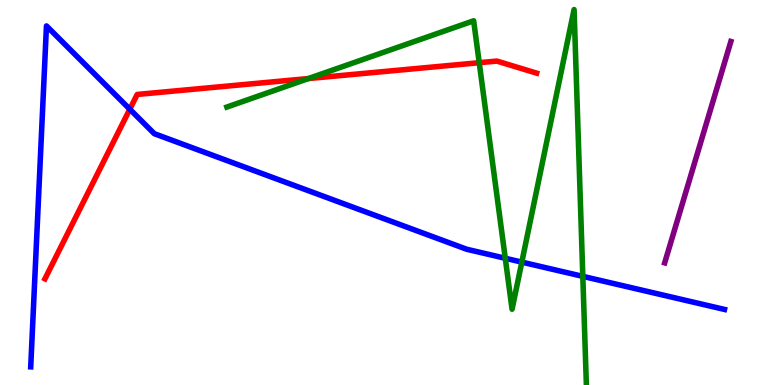[{'lines': ['blue', 'red'], 'intersections': [{'x': 1.67, 'y': 7.16}]}, {'lines': ['green', 'red'], 'intersections': [{'x': 3.98, 'y': 7.96}, {'x': 6.18, 'y': 8.37}]}, {'lines': ['purple', 'red'], 'intersections': []}, {'lines': ['blue', 'green'], 'intersections': [{'x': 6.52, 'y': 3.29}, {'x': 6.73, 'y': 3.19}, {'x': 7.52, 'y': 2.82}]}, {'lines': ['blue', 'purple'], 'intersections': []}, {'lines': ['green', 'purple'], 'intersections': []}]